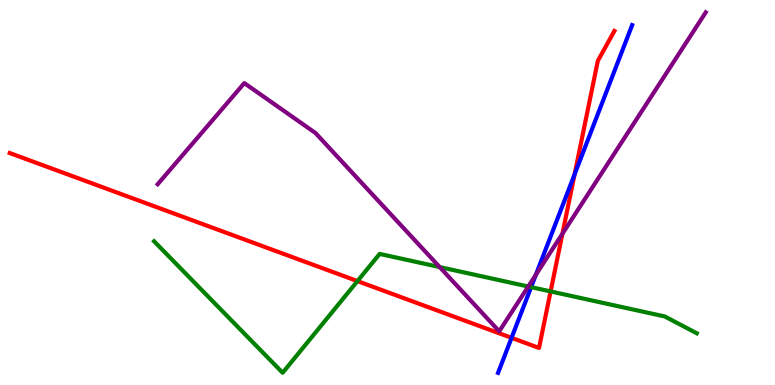[{'lines': ['blue', 'red'], 'intersections': [{'x': 6.6, 'y': 1.23}, {'x': 7.41, 'y': 5.47}]}, {'lines': ['green', 'red'], 'intersections': [{'x': 4.61, 'y': 2.7}, {'x': 7.1, 'y': 2.43}]}, {'lines': ['purple', 'red'], 'intersections': [{'x': 7.26, 'y': 3.93}]}, {'lines': ['blue', 'green'], 'intersections': [{'x': 6.85, 'y': 2.54}]}, {'lines': ['blue', 'purple'], 'intersections': [{'x': 6.91, 'y': 2.86}]}, {'lines': ['green', 'purple'], 'intersections': [{'x': 5.67, 'y': 3.06}, {'x': 6.82, 'y': 2.56}]}]